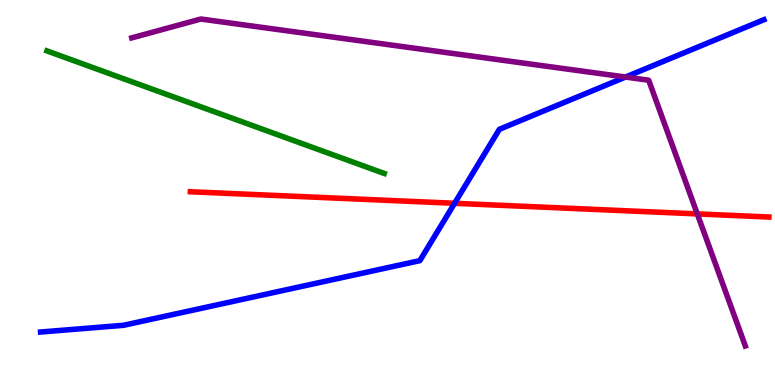[{'lines': ['blue', 'red'], 'intersections': [{'x': 5.87, 'y': 4.72}]}, {'lines': ['green', 'red'], 'intersections': []}, {'lines': ['purple', 'red'], 'intersections': [{'x': 9.0, 'y': 4.44}]}, {'lines': ['blue', 'green'], 'intersections': []}, {'lines': ['blue', 'purple'], 'intersections': [{'x': 8.07, 'y': 8.0}]}, {'lines': ['green', 'purple'], 'intersections': []}]